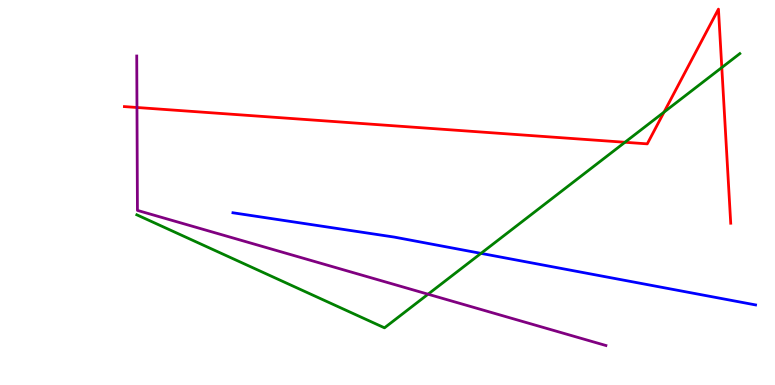[{'lines': ['blue', 'red'], 'intersections': []}, {'lines': ['green', 'red'], 'intersections': [{'x': 8.06, 'y': 6.3}, {'x': 8.57, 'y': 7.09}, {'x': 9.31, 'y': 8.25}]}, {'lines': ['purple', 'red'], 'intersections': [{'x': 1.77, 'y': 7.21}]}, {'lines': ['blue', 'green'], 'intersections': [{'x': 6.21, 'y': 3.42}]}, {'lines': ['blue', 'purple'], 'intersections': []}, {'lines': ['green', 'purple'], 'intersections': [{'x': 5.52, 'y': 2.36}]}]